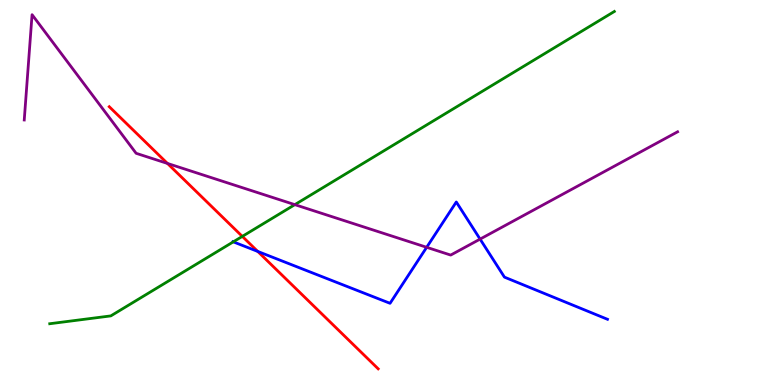[{'lines': ['blue', 'red'], 'intersections': [{'x': 3.33, 'y': 3.47}]}, {'lines': ['green', 'red'], 'intersections': [{'x': 3.13, 'y': 3.86}]}, {'lines': ['purple', 'red'], 'intersections': [{'x': 2.16, 'y': 5.75}]}, {'lines': ['blue', 'green'], 'intersections': [{'x': 3.01, 'y': 3.72}]}, {'lines': ['blue', 'purple'], 'intersections': [{'x': 5.51, 'y': 3.58}, {'x': 6.19, 'y': 3.79}]}, {'lines': ['green', 'purple'], 'intersections': [{'x': 3.8, 'y': 4.68}]}]